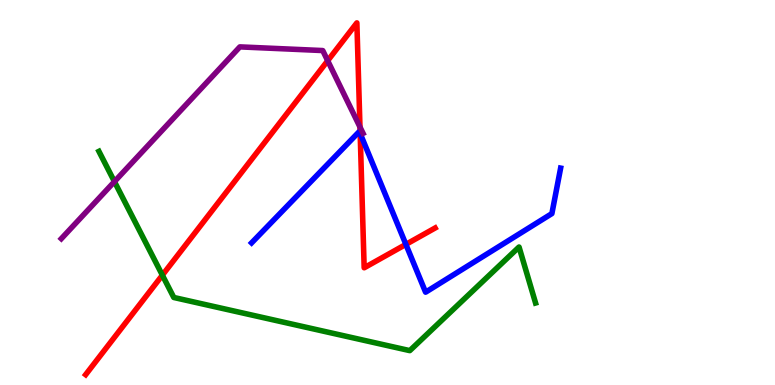[{'lines': ['blue', 'red'], 'intersections': [{'x': 4.65, 'y': 6.54}, {'x': 5.24, 'y': 3.65}]}, {'lines': ['green', 'red'], 'intersections': [{'x': 2.1, 'y': 2.85}]}, {'lines': ['purple', 'red'], 'intersections': [{'x': 4.23, 'y': 8.42}, {'x': 4.64, 'y': 6.7}]}, {'lines': ['blue', 'green'], 'intersections': []}, {'lines': ['blue', 'purple'], 'intersections': []}, {'lines': ['green', 'purple'], 'intersections': [{'x': 1.48, 'y': 5.28}]}]